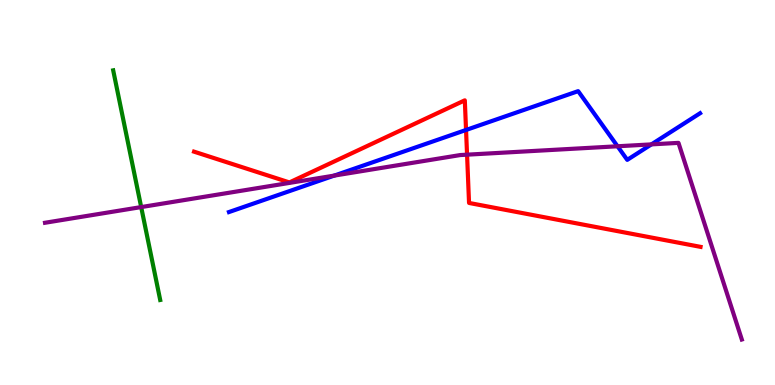[{'lines': ['blue', 'red'], 'intersections': [{'x': 6.01, 'y': 6.62}]}, {'lines': ['green', 'red'], 'intersections': []}, {'lines': ['purple', 'red'], 'intersections': [{'x': 6.03, 'y': 5.98}]}, {'lines': ['blue', 'green'], 'intersections': []}, {'lines': ['blue', 'purple'], 'intersections': [{'x': 4.31, 'y': 5.44}, {'x': 7.97, 'y': 6.2}, {'x': 8.41, 'y': 6.25}]}, {'lines': ['green', 'purple'], 'intersections': [{'x': 1.82, 'y': 4.62}]}]